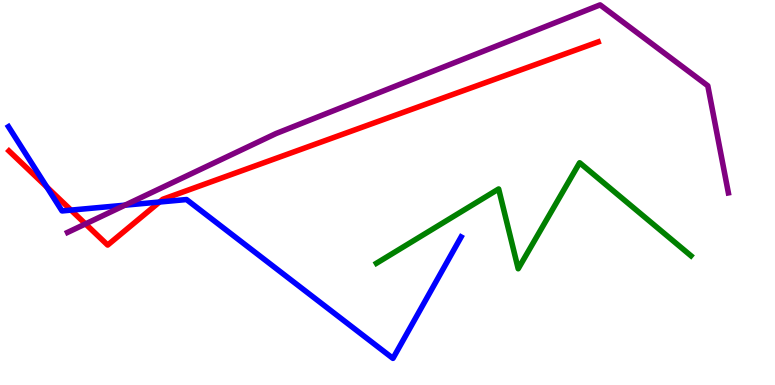[{'lines': ['blue', 'red'], 'intersections': [{'x': 0.605, 'y': 5.14}, {'x': 0.916, 'y': 4.54}, {'x': 2.06, 'y': 4.75}]}, {'lines': ['green', 'red'], 'intersections': []}, {'lines': ['purple', 'red'], 'intersections': [{'x': 1.1, 'y': 4.18}]}, {'lines': ['blue', 'green'], 'intersections': []}, {'lines': ['blue', 'purple'], 'intersections': [{'x': 1.61, 'y': 4.67}]}, {'lines': ['green', 'purple'], 'intersections': []}]